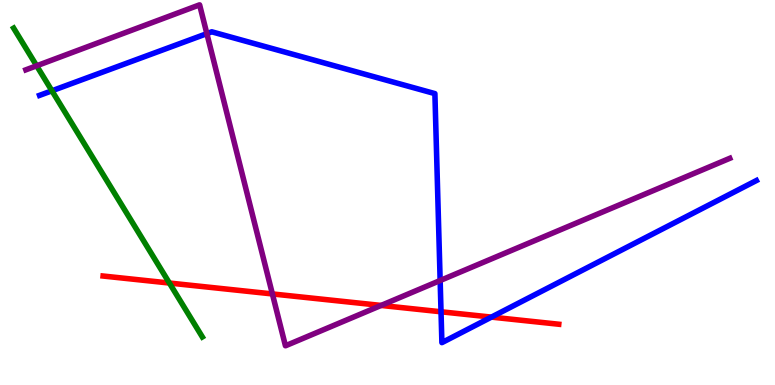[{'lines': ['blue', 'red'], 'intersections': [{'x': 5.69, 'y': 1.9}, {'x': 6.34, 'y': 1.76}]}, {'lines': ['green', 'red'], 'intersections': [{'x': 2.19, 'y': 2.65}]}, {'lines': ['purple', 'red'], 'intersections': [{'x': 3.51, 'y': 2.37}, {'x': 4.92, 'y': 2.07}]}, {'lines': ['blue', 'green'], 'intersections': [{'x': 0.67, 'y': 7.64}]}, {'lines': ['blue', 'purple'], 'intersections': [{'x': 2.67, 'y': 9.13}, {'x': 5.68, 'y': 2.71}]}, {'lines': ['green', 'purple'], 'intersections': [{'x': 0.473, 'y': 8.29}]}]